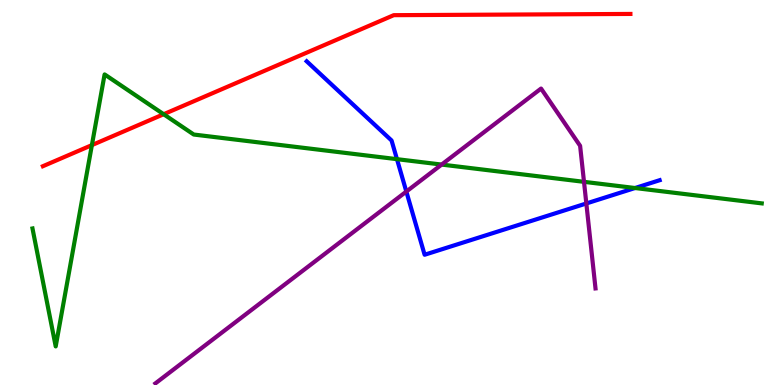[{'lines': ['blue', 'red'], 'intersections': []}, {'lines': ['green', 'red'], 'intersections': [{'x': 1.19, 'y': 6.23}, {'x': 2.11, 'y': 7.03}]}, {'lines': ['purple', 'red'], 'intersections': []}, {'lines': ['blue', 'green'], 'intersections': [{'x': 5.12, 'y': 5.87}, {'x': 8.19, 'y': 5.12}]}, {'lines': ['blue', 'purple'], 'intersections': [{'x': 5.24, 'y': 5.02}, {'x': 7.57, 'y': 4.72}]}, {'lines': ['green', 'purple'], 'intersections': [{'x': 5.7, 'y': 5.73}, {'x': 7.54, 'y': 5.28}]}]